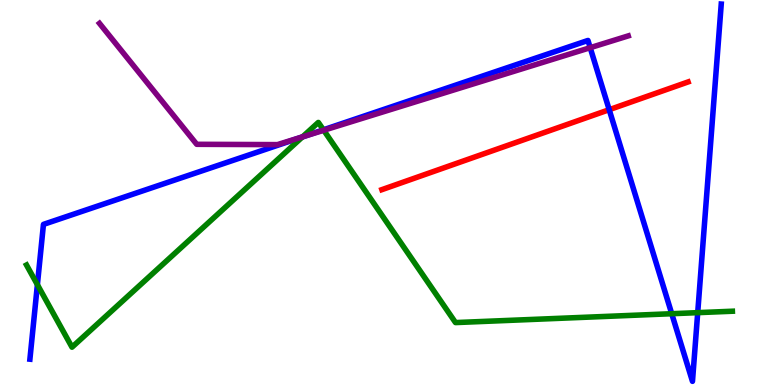[{'lines': ['blue', 'red'], 'intersections': [{'x': 7.86, 'y': 7.15}]}, {'lines': ['green', 'red'], 'intersections': []}, {'lines': ['purple', 'red'], 'intersections': []}, {'lines': ['blue', 'green'], 'intersections': [{'x': 0.483, 'y': 2.61}, {'x': 3.9, 'y': 6.44}, {'x': 4.17, 'y': 6.63}, {'x': 8.67, 'y': 1.85}, {'x': 9.0, 'y': 1.88}]}, {'lines': ['blue', 'purple'], 'intersections': [{'x': 3.92, 'y': 6.45}, {'x': 7.62, 'y': 8.76}]}, {'lines': ['green', 'purple'], 'intersections': [{'x': 3.9, 'y': 6.45}, {'x': 4.18, 'y': 6.62}]}]